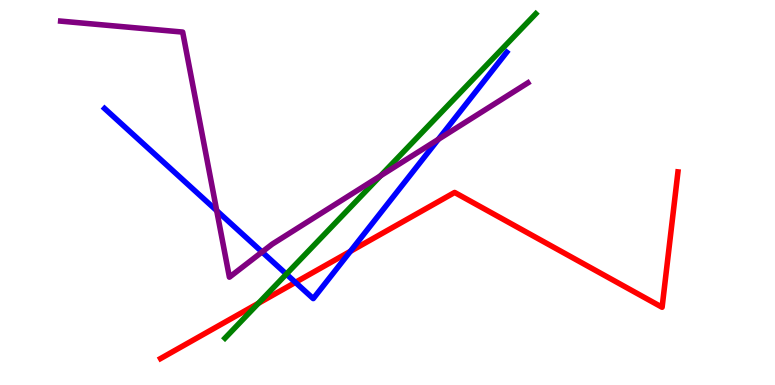[{'lines': ['blue', 'red'], 'intersections': [{'x': 3.81, 'y': 2.67}, {'x': 4.52, 'y': 3.47}]}, {'lines': ['green', 'red'], 'intersections': [{'x': 3.33, 'y': 2.12}]}, {'lines': ['purple', 'red'], 'intersections': []}, {'lines': ['blue', 'green'], 'intersections': [{'x': 3.69, 'y': 2.88}]}, {'lines': ['blue', 'purple'], 'intersections': [{'x': 2.8, 'y': 4.53}, {'x': 3.38, 'y': 3.46}, {'x': 5.66, 'y': 6.38}]}, {'lines': ['green', 'purple'], 'intersections': [{'x': 4.91, 'y': 5.43}]}]